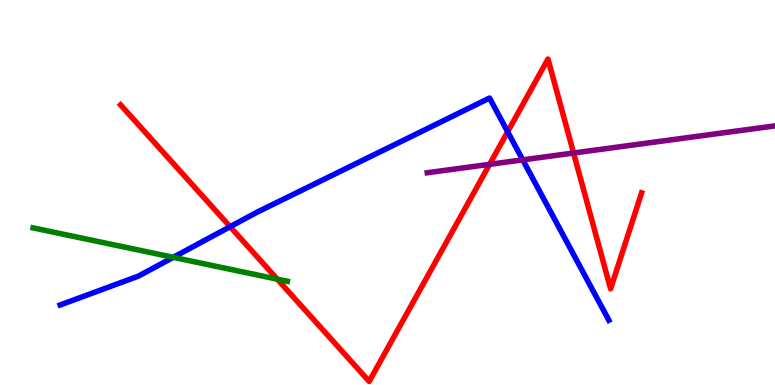[{'lines': ['blue', 'red'], 'intersections': [{'x': 2.97, 'y': 4.11}, {'x': 6.55, 'y': 6.58}]}, {'lines': ['green', 'red'], 'intersections': [{'x': 3.58, 'y': 2.75}]}, {'lines': ['purple', 'red'], 'intersections': [{'x': 6.32, 'y': 5.73}, {'x': 7.4, 'y': 6.03}]}, {'lines': ['blue', 'green'], 'intersections': [{'x': 2.24, 'y': 3.32}]}, {'lines': ['blue', 'purple'], 'intersections': [{'x': 6.75, 'y': 5.85}]}, {'lines': ['green', 'purple'], 'intersections': []}]